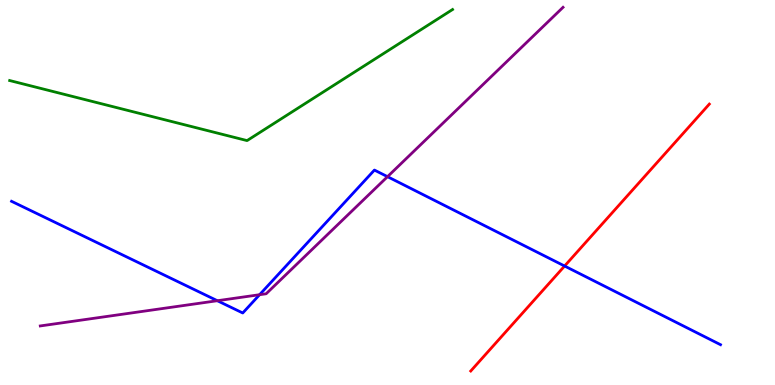[{'lines': ['blue', 'red'], 'intersections': [{'x': 7.29, 'y': 3.09}]}, {'lines': ['green', 'red'], 'intersections': []}, {'lines': ['purple', 'red'], 'intersections': []}, {'lines': ['blue', 'green'], 'intersections': []}, {'lines': ['blue', 'purple'], 'intersections': [{'x': 2.8, 'y': 2.19}, {'x': 3.35, 'y': 2.35}, {'x': 5.0, 'y': 5.41}]}, {'lines': ['green', 'purple'], 'intersections': []}]